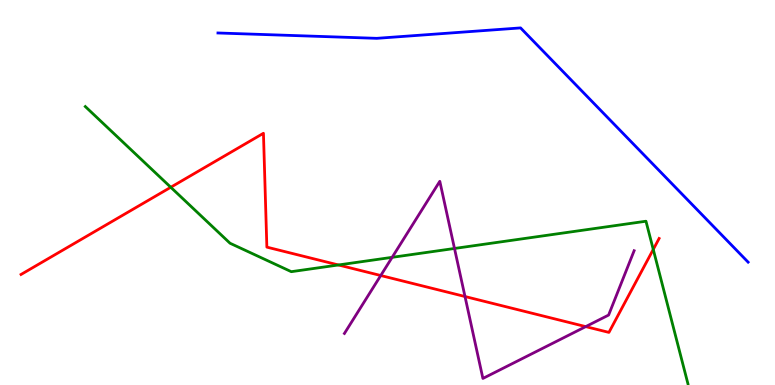[{'lines': ['blue', 'red'], 'intersections': []}, {'lines': ['green', 'red'], 'intersections': [{'x': 2.2, 'y': 5.14}, {'x': 4.37, 'y': 3.12}, {'x': 8.43, 'y': 3.52}]}, {'lines': ['purple', 'red'], 'intersections': [{'x': 4.91, 'y': 2.84}, {'x': 6.0, 'y': 2.3}, {'x': 7.56, 'y': 1.52}]}, {'lines': ['blue', 'green'], 'intersections': []}, {'lines': ['blue', 'purple'], 'intersections': []}, {'lines': ['green', 'purple'], 'intersections': [{'x': 5.06, 'y': 3.32}, {'x': 5.86, 'y': 3.55}]}]